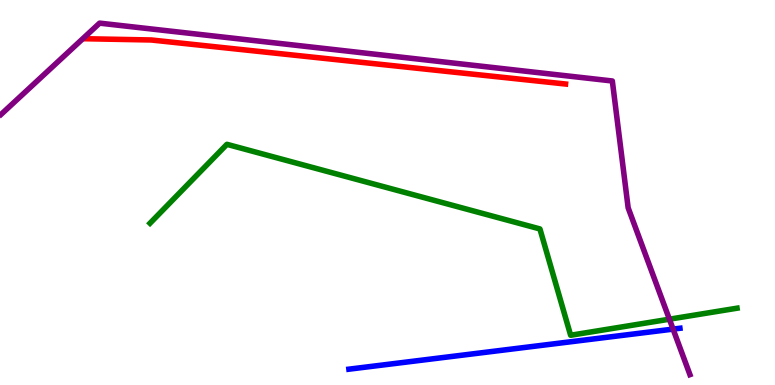[{'lines': ['blue', 'red'], 'intersections': []}, {'lines': ['green', 'red'], 'intersections': []}, {'lines': ['purple', 'red'], 'intersections': []}, {'lines': ['blue', 'green'], 'intersections': []}, {'lines': ['blue', 'purple'], 'intersections': [{'x': 8.68, 'y': 1.45}]}, {'lines': ['green', 'purple'], 'intersections': [{'x': 8.64, 'y': 1.71}]}]